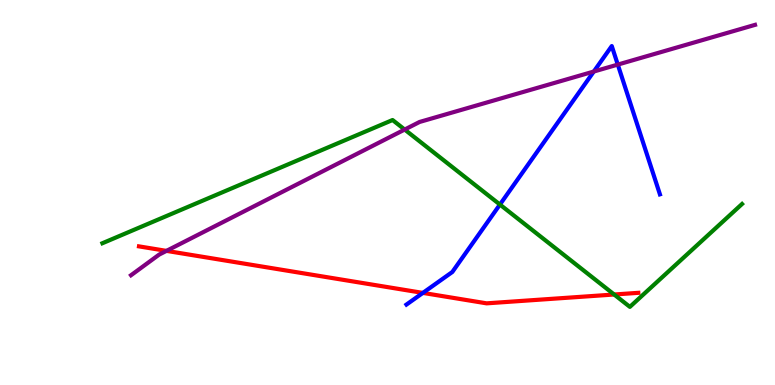[{'lines': ['blue', 'red'], 'intersections': [{'x': 5.46, 'y': 2.39}]}, {'lines': ['green', 'red'], 'intersections': [{'x': 7.92, 'y': 2.35}]}, {'lines': ['purple', 'red'], 'intersections': [{'x': 2.15, 'y': 3.48}]}, {'lines': ['blue', 'green'], 'intersections': [{'x': 6.45, 'y': 4.69}]}, {'lines': ['blue', 'purple'], 'intersections': [{'x': 7.66, 'y': 8.14}, {'x': 7.97, 'y': 8.32}]}, {'lines': ['green', 'purple'], 'intersections': [{'x': 5.22, 'y': 6.63}]}]